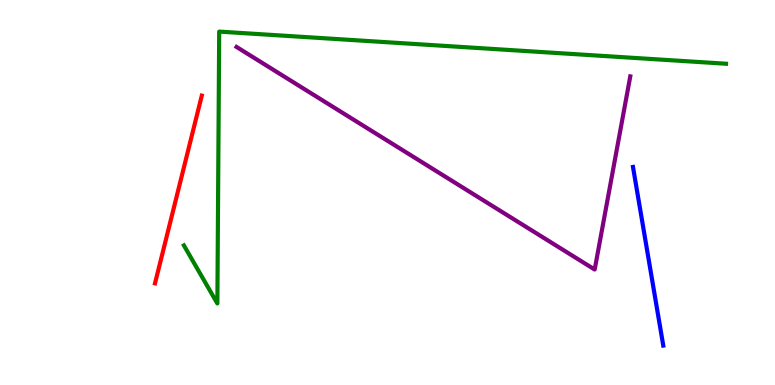[{'lines': ['blue', 'red'], 'intersections': []}, {'lines': ['green', 'red'], 'intersections': []}, {'lines': ['purple', 'red'], 'intersections': []}, {'lines': ['blue', 'green'], 'intersections': []}, {'lines': ['blue', 'purple'], 'intersections': []}, {'lines': ['green', 'purple'], 'intersections': []}]